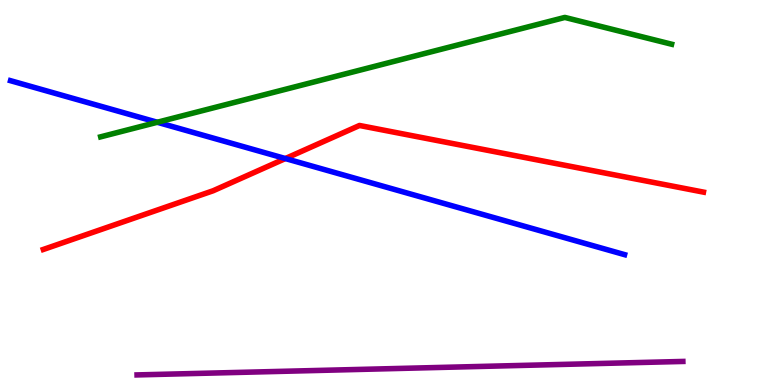[{'lines': ['blue', 'red'], 'intersections': [{'x': 3.68, 'y': 5.88}]}, {'lines': ['green', 'red'], 'intersections': []}, {'lines': ['purple', 'red'], 'intersections': []}, {'lines': ['blue', 'green'], 'intersections': [{'x': 2.03, 'y': 6.82}]}, {'lines': ['blue', 'purple'], 'intersections': []}, {'lines': ['green', 'purple'], 'intersections': []}]